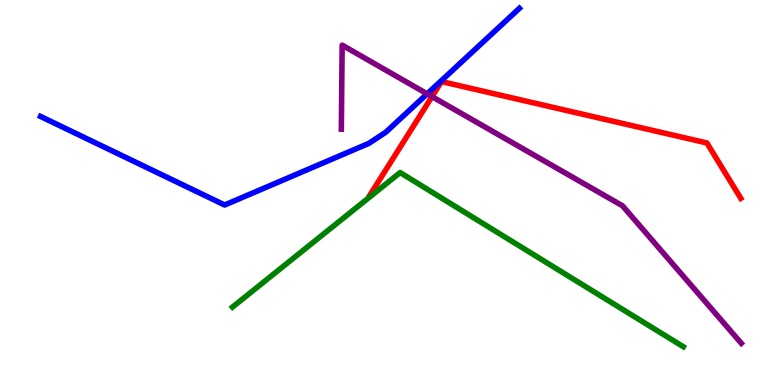[{'lines': ['blue', 'red'], 'intersections': []}, {'lines': ['green', 'red'], 'intersections': []}, {'lines': ['purple', 'red'], 'intersections': [{'x': 5.57, 'y': 7.49}]}, {'lines': ['blue', 'green'], 'intersections': []}, {'lines': ['blue', 'purple'], 'intersections': [{'x': 5.51, 'y': 7.56}]}, {'lines': ['green', 'purple'], 'intersections': []}]